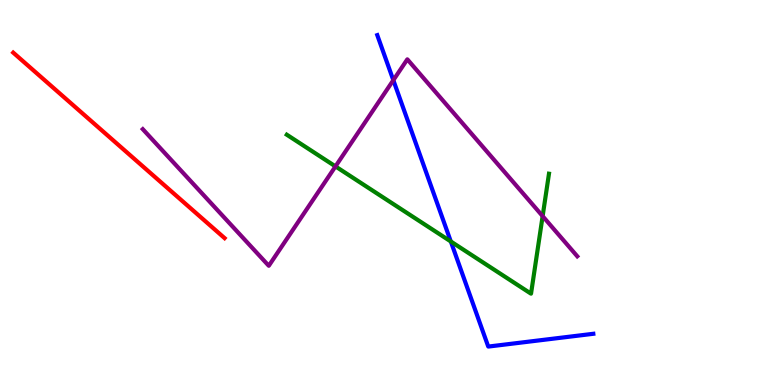[{'lines': ['blue', 'red'], 'intersections': []}, {'lines': ['green', 'red'], 'intersections': []}, {'lines': ['purple', 'red'], 'intersections': []}, {'lines': ['blue', 'green'], 'intersections': [{'x': 5.82, 'y': 3.73}]}, {'lines': ['blue', 'purple'], 'intersections': [{'x': 5.08, 'y': 7.92}]}, {'lines': ['green', 'purple'], 'intersections': [{'x': 4.33, 'y': 5.68}, {'x': 7.0, 'y': 4.39}]}]